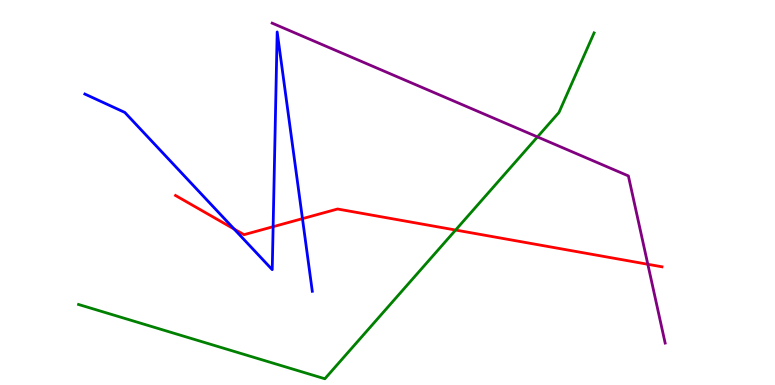[{'lines': ['blue', 'red'], 'intersections': [{'x': 3.02, 'y': 4.05}, {'x': 3.52, 'y': 4.11}, {'x': 3.9, 'y': 4.32}]}, {'lines': ['green', 'red'], 'intersections': [{'x': 5.88, 'y': 4.03}]}, {'lines': ['purple', 'red'], 'intersections': [{'x': 8.36, 'y': 3.14}]}, {'lines': ['blue', 'green'], 'intersections': []}, {'lines': ['blue', 'purple'], 'intersections': []}, {'lines': ['green', 'purple'], 'intersections': [{'x': 6.94, 'y': 6.44}]}]